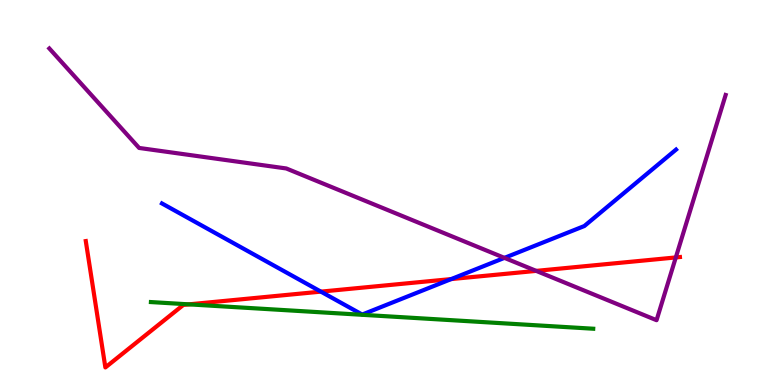[{'lines': ['blue', 'red'], 'intersections': [{'x': 4.14, 'y': 2.43}, {'x': 5.82, 'y': 2.75}]}, {'lines': ['green', 'red'], 'intersections': [{'x': 2.44, 'y': 2.09}]}, {'lines': ['purple', 'red'], 'intersections': [{'x': 6.92, 'y': 2.96}, {'x': 8.72, 'y': 3.31}]}, {'lines': ['blue', 'green'], 'intersections': []}, {'lines': ['blue', 'purple'], 'intersections': [{'x': 6.51, 'y': 3.3}]}, {'lines': ['green', 'purple'], 'intersections': []}]